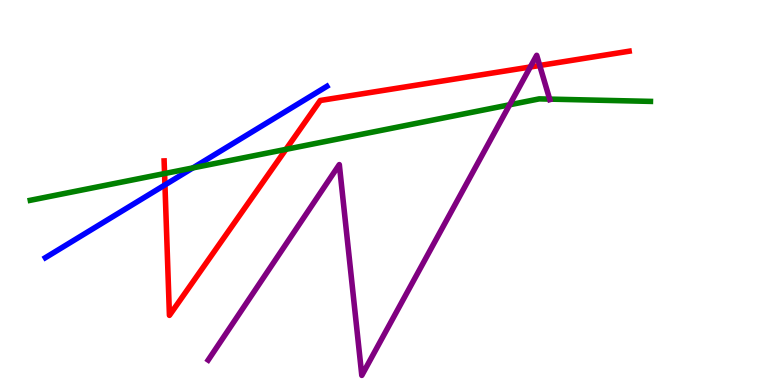[{'lines': ['blue', 'red'], 'intersections': [{'x': 2.13, 'y': 5.2}]}, {'lines': ['green', 'red'], 'intersections': [{'x': 2.12, 'y': 5.49}, {'x': 3.69, 'y': 6.12}]}, {'lines': ['purple', 'red'], 'intersections': [{'x': 6.84, 'y': 8.26}, {'x': 6.96, 'y': 8.3}]}, {'lines': ['blue', 'green'], 'intersections': [{'x': 2.49, 'y': 5.64}]}, {'lines': ['blue', 'purple'], 'intersections': []}, {'lines': ['green', 'purple'], 'intersections': [{'x': 6.58, 'y': 7.28}, {'x': 7.09, 'y': 7.43}]}]